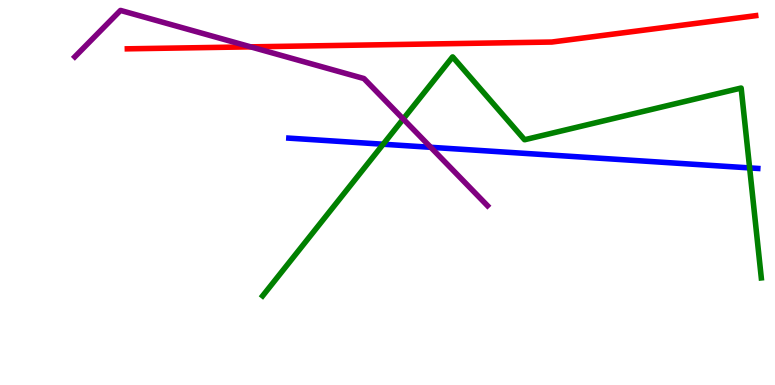[{'lines': ['blue', 'red'], 'intersections': []}, {'lines': ['green', 'red'], 'intersections': []}, {'lines': ['purple', 'red'], 'intersections': [{'x': 3.23, 'y': 8.78}]}, {'lines': ['blue', 'green'], 'intersections': [{'x': 4.94, 'y': 6.25}, {'x': 9.67, 'y': 5.64}]}, {'lines': ['blue', 'purple'], 'intersections': [{'x': 5.56, 'y': 6.17}]}, {'lines': ['green', 'purple'], 'intersections': [{'x': 5.2, 'y': 6.91}]}]